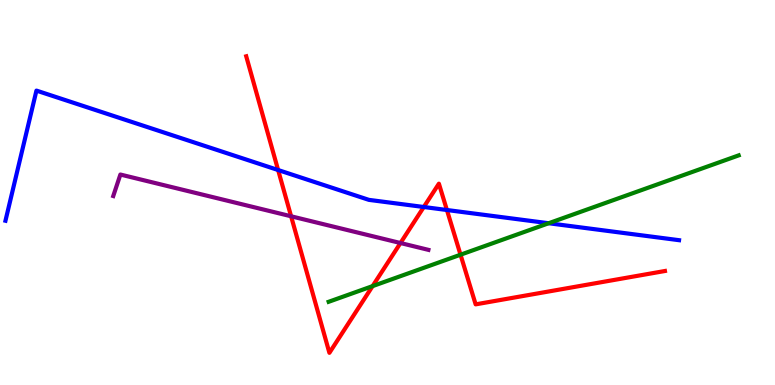[{'lines': ['blue', 'red'], 'intersections': [{'x': 3.59, 'y': 5.58}, {'x': 5.47, 'y': 4.62}, {'x': 5.77, 'y': 4.55}]}, {'lines': ['green', 'red'], 'intersections': [{'x': 4.81, 'y': 2.57}, {'x': 5.94, 'y': 3.38}]}, {'lines': ['purple', 'red'], 'intersections': [{'x': 3.76, 'y': 4.38}, {'x': 5.17, 'y': 3.69}]}, {'lines': ['blue', 'green'], 'intersections': [{'x': 7.08, 'y': 4.2}]}, {'lines': ['blue', 'purple'], 'intersections': []}, {'lines': ['green', 'purple'], 'intersections': []}]